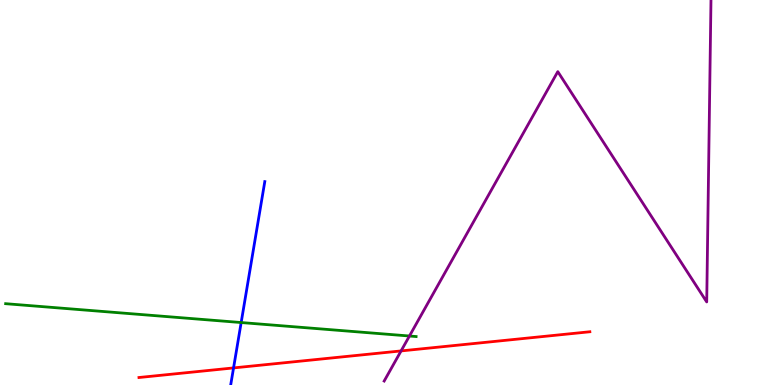[{'lines': ['blue', 'red'], 'intersections': [{'x': 3.01, 'y': 0.444}]}, {'lines': ['green', 'red'], 'intersections': []}, {'lines': ['purple', 'red'], 'intersections': [{'x': 5.18, 'y': 0.885}]}, {'lines': ['blue', 'green'], 'intersections': [{'x': 3.11, 'y': 1.62}]}, {'lines': ['blue', 'purple'], 'intersections': []}, {'lines': ['green', 'purple'], 'intersections': [{'x': 5.28, 'y': 1.27}]}]